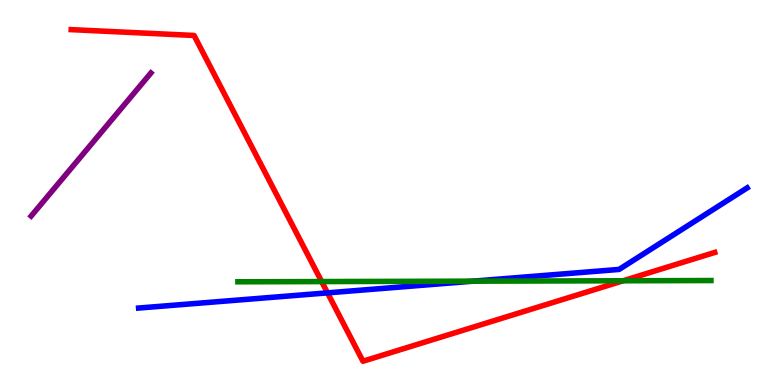[{'lines': ['blue', 'red'], 'intersections': [{'x': 4.23, 'y': 2.39}]}, {'lines': ['green', 'red'], 'intersections': [{'x': 4.15, 'y': 2.69}, {'x': 8.04, 'y': 2.71}]}, {'lines': ['purple', 'red'], 'intersections': []}, {'lines': ['blue', 'green'], 'intersections': [{'x': 6.1, 'y': 2.7}]}, {'lines': ['blue', 'purple'], 'intersections': []}, {'lines': ['green', 'purple'], 'intersections': []}]